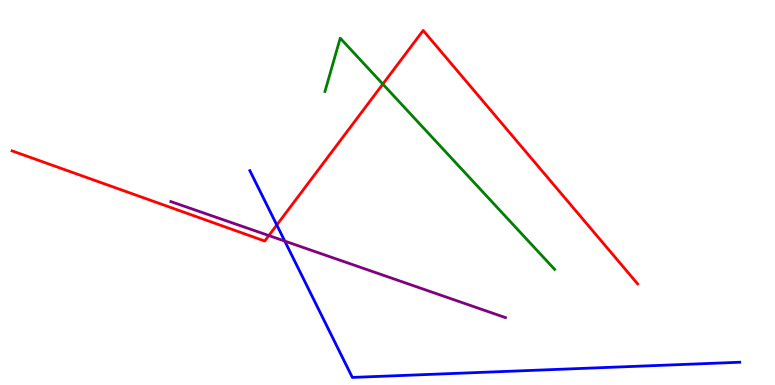[{'lines': ['blue', 'red'], 'intersections': [{'x': 3.57, 'y': 4.16}]}, {'lines': ['green', 'red'], 'intersections': [{'x': 4.94, 'y': 7.82}]}, {'lines': ['purple', 'red'], 'intersections': [{'x': 3.47, 'y': 3.88}]}, {'lines': ['blue', 'green'], 'intersections': []}, {'lines': ['blue', 'purple'], 'intersections': [{'x': 3.67, 'y': 3.74}]}, {'lines': ['green', 'purple'], 'intersections': []}]